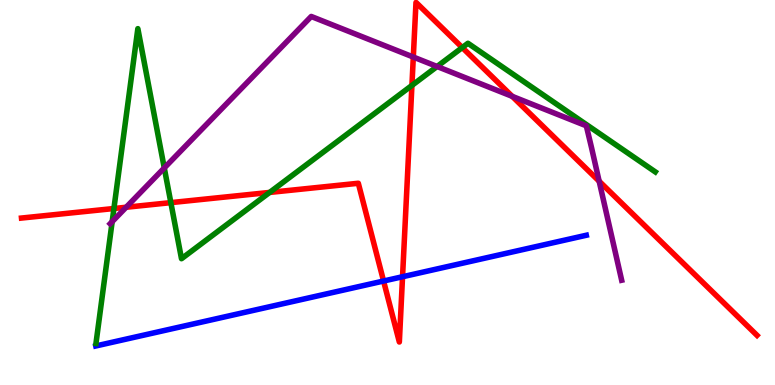[{'lines': ['blue', 'red'], 'intersections': [{'x': 4.95, 'y': 2.7}, {'x': 5.19, 'y': 2.81}]}, {'lines': ['green', 'red'], 'intersections': [{'x': 1.47, 'y': 4.58}, {'x': 2.2, 'y': 4.74}, {'x': 3.48, 'y': 5.0}, {'x': 5.32, 'y': 7.78}, {'x': 5.96, 'y': 8.76}]}, {'lines': ['purple', 'red'], 'intersections': [{'x': 1.63, 'y': 4.62}, {'x': 5.33, 'y': 8.52}, {'x': 6.61, 'y': 7.5}, {'x': 7.73, 'y': 5.29}]}, {'lines': ['blue', 'green'], 'intersections': []}, {'lines': ['blue', 'purple'], 'intersections': []}, {'lines': ['green', 'purple'], 'intersections': [{'x': 1.45, 'y': 4.24}, {'x': 2.12, 'y': 5.64}, {'x': 5.64, 'y': 8.27}]}]